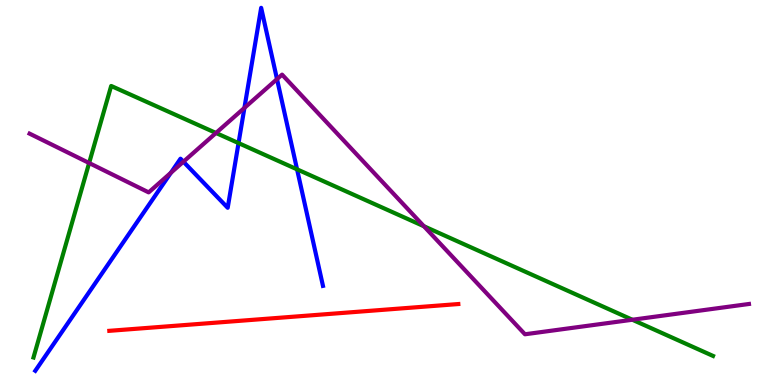[{'lines': ['blue', 'red'], 'intersections': []}, {'lines': ['green', 'red'], 'intersections': []}, {'lines': ['purple', 'red'], 'intersections': []}, {'lines': ['blue', 'green'], 'intersections': [{'x': 3.08, 'y': 6.28}, {'x': 3.83, 'y': 5.6}]}, {'lines': ['blue', 'purple'], 'intersections': [{'x': 2.2, 'y': 5.51}, {'x': 2.37, 'y': 5.8}, {'x': 3.15, 'y': 7.2}, {'x': 3.57, 'y': 7.95}]}, {'lines': ['green', 'purple'], 'intersections': [{'x': 1.15, 'y': 5.77}, {'x': 2.79, 'y': 6.55}, {'x': 5.47, 'y': 4.12}, {'x': 8.16, 'y': 1.69}]}]